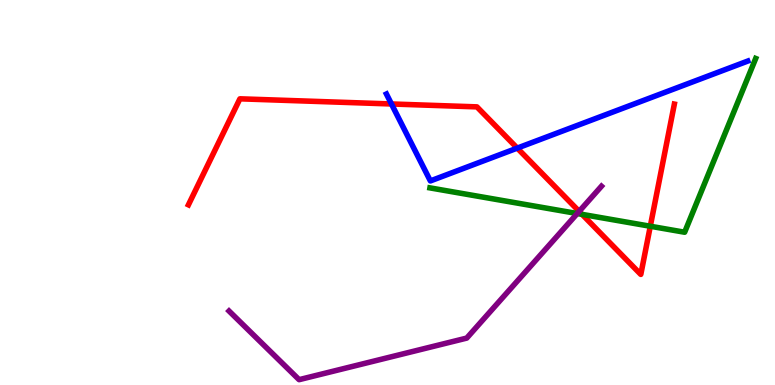[{'lines': ['blue', 'red'], 'intersections': [{'x': 5.05, 'y': 7.3}, {'x': 6.67, 'y': 6.15}]}, {'lines': ['green', 'red'], 'intersections': [{'x': 7.51, 'y': 4.43}, {'x': 8.39, 'y': 4.12}]}, {'lines': ['purple', 'red'], 'intersections': [{'x': 7.47, 'y': 4.51}]}, {'lines': ['blue', 'green'], 'intersections': []}, {'lines': ['blue', 'purple'], 'intersections': []}, {'lines': ['green', 'purple'], 'intersections': [{'x': 7.45, 'y': 4.45}]}]